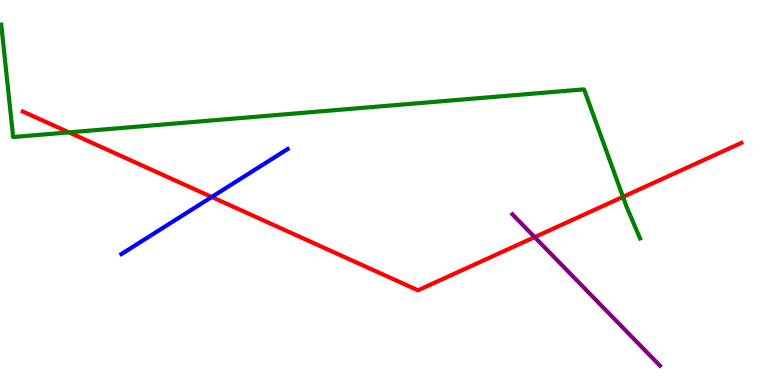[{'lines': ['blue', 'red'], 'intersections': [{'x': 2.73, 'y': 4.88}]}, {'lines': ['green', 'red'], 'intersections': [{'x': 0.889, 'y': 6.56}, {'x': 8.04, 'y': 4.89}]}, {'lines': ['purple', 'red'], 'intersections': [{'x': 6.9, 'y': 3.84}]}, {'lines': ['blue', 'green'], 'intersections': []}, {'lines': ['blue', 'purple'], 'intersections': []}, {'lines': ['green', 'purple'], 'intersections': []}]